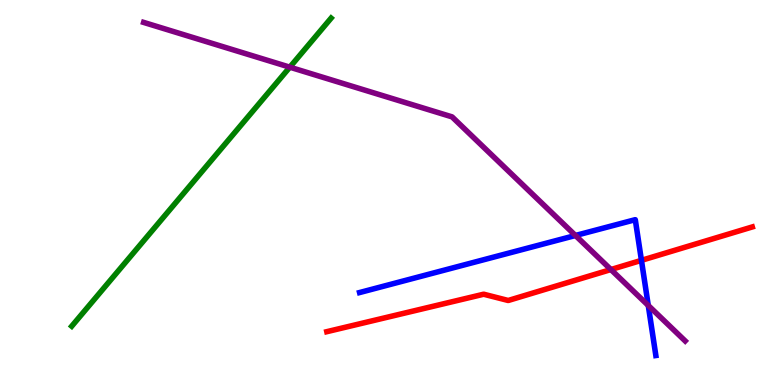[{'lines': ['blue', 'red'], 'intersections': [{'x': 8.28, 'y': 3.24}]}, {'lines': ['green', 'red'], 'intersections': []}, {'lines': ['purple', 'red'], 'intersections': [{'x': 7.88, 'y': 3.0}]}, {'lines': ['blue', 'green'], 'intersections': []}, {'lines': ['blue', 'purple'], 'intersections': [{'x': 7.43, 'y': 3.88}, {'x': 8.36, 'y': 2.07}]}, {'lines': ['green', 'purple'], 'intersections': [{'x': 3.74, 'y': 8.26}]}]